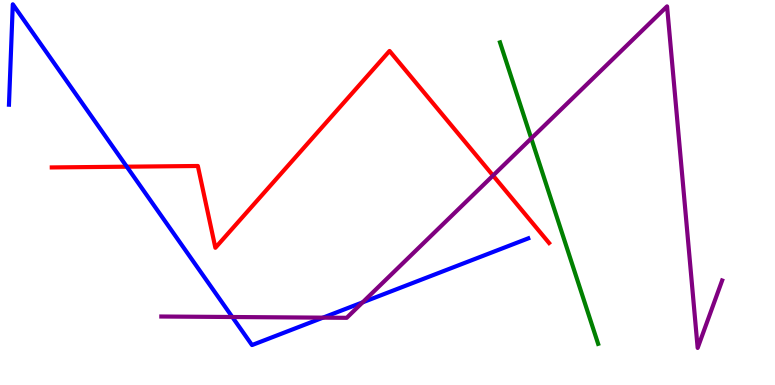[{'lines': ['blue', 'red'], 'intersections': [{'x': 1.64, 'y': 5.67}]}, {'lines': ['green', 'red'], 'intersections': []}, {'lines': ['purple', 'red'], 'intersections': [{'x': 6.36, 'y': 5.44}]}, {'lines': ['blue', 'green'], 'intersections': []}, {'lines': ['blue', 'purple'], 'intersections': [{'x': 3.0, 'y': 1.77}, {'x': 4.17, 'y': 1.75}, {'x': 4.68, 'y': 2.15}]}, {'lines': ['green', 'purple'], 'intersections': [{'x': 6.85, 'y': 6.41}]}]